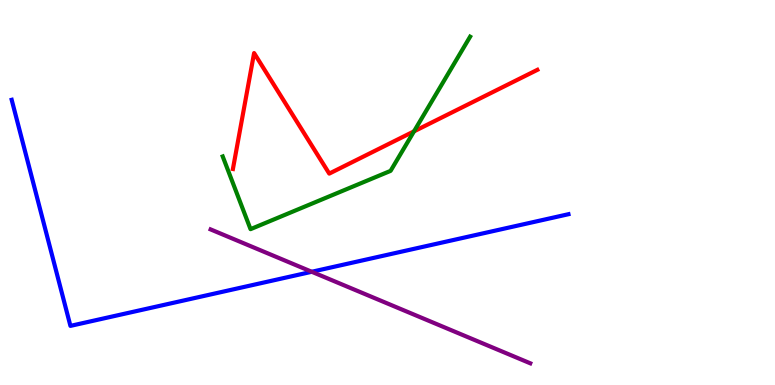[{'lines': ['blue', 'red'], 'intersections': []}, {'lines': ['green', 'red'], 'intersections': [{'x': 5.34, 'y': 6.59}]}, {'lines': ['purple', 'red'], 'intersections': []}, {'lines': ['blue', 'green'], 'intersections': []}, {'lines': ['blue', 'purple'], 'intersections': [{'x': 4.02, 'y': 2.94}]}, {'lines': ['green', 'purple'], 'intersections': []}]